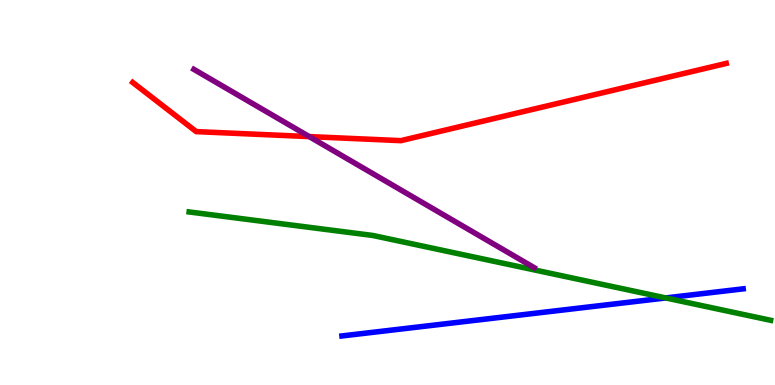[{'lines': ['blue', 'red'], 'intersections': []}, {'lines': ['green', 'red'], 'intersections': []}, {'lines': ['purple', 'red'], 'intersections': [{'x': 3.99, 'y': 6.45}]}, {'lines': ['blue', 'green'], 'intersections': [{'x': 8.59, 'y': 2.26}]}, {'lines': ['blue', 'purple'], 'intersections': []}, {'lines': ['green', 'purple'], 'intersections': []}]